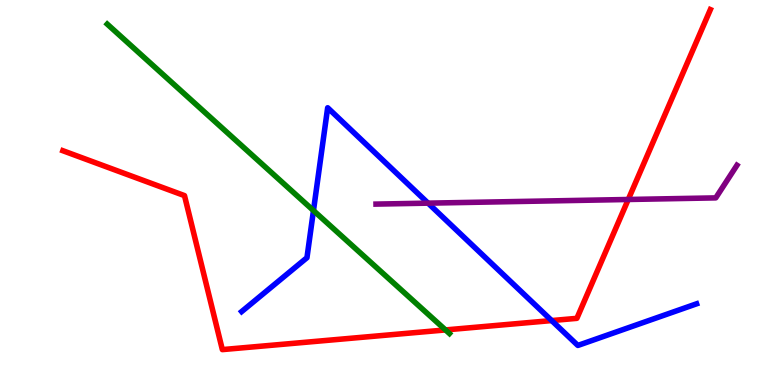[{'lines': ['blue', 'red'], 'intersections': [{'x': 7.12, 'y': 1.67}]}, {'lines': ['green', 'red'], 'intersections': [{'x': 5.75, 'y': 1.43}]}, {'lines': ['purple', 'red'], 'intersections': [{'x': 8.11, 'y': 4.82}]}, {'lines': ['blue', 'green'], 'intersections': [{'x': 4.04, 'y': 4.53}]}, {'lines': ['blue', 'purple'], 'intersections': [{'x': 5.52, 'y': 4.72}]}, {'lines': ['green', 'purple'], 'intersections': []}]